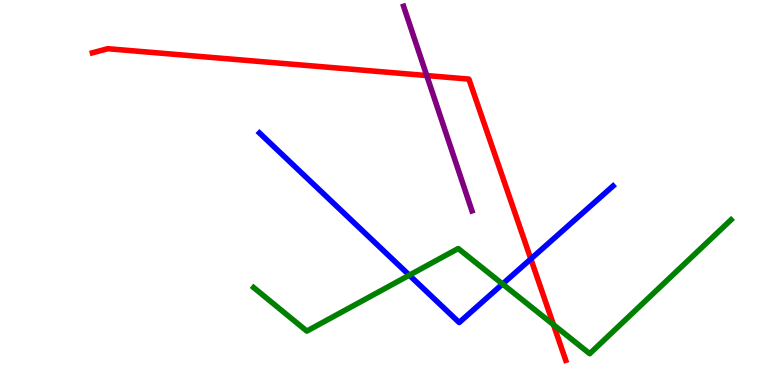[{'lines': ['blue', 'red'], 'intersections': [{'x': 6.85, 'y': 3.27}]}, {'lines': ['green', 'red'], 'intersections': [{'x': 7.14, 'y': 1.57}]}, {'lines': ['purple', 'red'], 'intersections': [{'x': 5.51, 'y': 8.04}]}, {'lines': ['blue', 'green'], 'intersections': [{'x': 5.28, 'y': 2.85}, {'x': 6.48, 'y': 2.62}]}, {'lines': ['blue', 'purple'], 'intersections': []}, {'lines': ['green', 'purple'], 'intersections': []}]